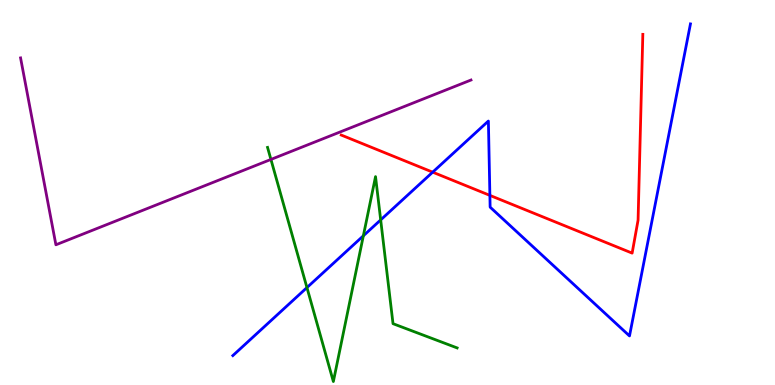[{'lines': ['blue', 'red'], 'intersections': [{'x': 5.58, 'y': 5.53}, {'x': 6.32, 'y': 4.93}]}, {'lines': ['green', 'red'], 'intersections': []}, {'lines': ['purple', 'red'], 'intersections': []}, {'lines': ['blue', 'green'], 'intersections': [{'x': 3.96, 'y': 2.53}, {'x': 4.69, 'y': 3.88}, {'x': 4.91, 'y': 4.29}]}, {'lines': ['blue', 'purple'], 'intersections': []}, {'lines': ['green', 'purple'], 'intersections': [{'x': 3.5, 'y': 5.86}]}]